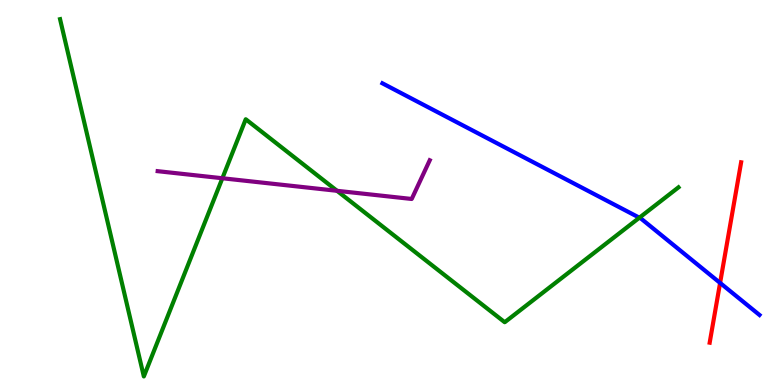[{'lines': ['blue', 'red'], 'intersections': [{'x': 9.29, 'y': 2.65}]}, {'lines': ['green', 'red'], 'intersections': []}, {'lines': ['purple', 'red'], 'intersections': []}, {'lines': ['blue', 'green'], 'intersections': [{'x': 8.25, 'y': 4.35}]}, {'lines': ['blue', 'purple'], 'intersections': []}, {'lines': ['green', 'purple'], 'intersections': [{'x': 2.87, 'y': 5.37}, {'x': 4.35, 'y': 5.04}]}]